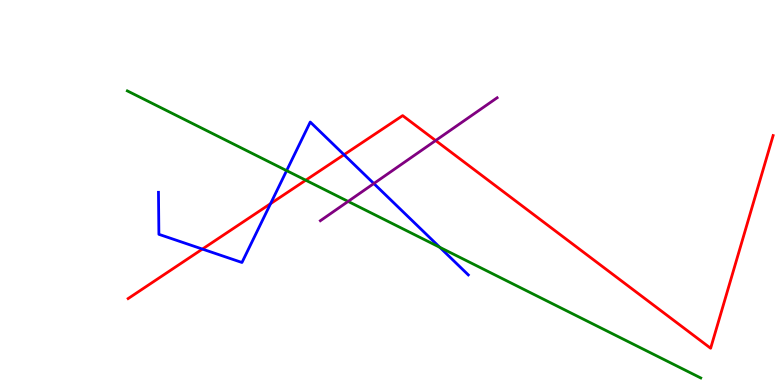[{'lines': ['blue', 'red'], 'intersections': [{'x': 2.61, 'y': 3.53}, {'x': 3.49, 'y': 4.71}, {'x': 4.44, 'y': 5.98}]}, {'lines': ['green', 'red'], 'intersections': [{'x': 3.95, 'y': 5.32}]}, {'lines': ['purple', 'red'], 'intersections': [{'x': 5.62, 'y': 6.35}]}, {'lines': ['blue', 'green'], 'intersections': [{'x': 3.7, 'y': 5.57}, {'x': 5.67, 'y': 3.58}]}, {'lines': ['blue', 'purple'], 'intersections': [{'x': 4.82, 'y': 5.23}]}, {'lines': ['green', 'purple'], 'intersections': [{'x': 4.49, 'y': 4.77}]}]